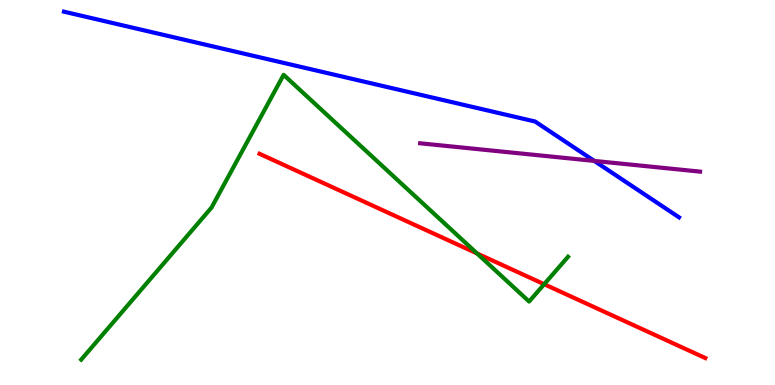[{'lines': ['blue', 'red'], 'intersections': []}, {'lines': ['green', 'red'], 'intersections': [{'x': 6.16, 'y': 3.42}, {'x': 7.02, 'y': 2.62}]}, {'lines': ['purple', 'red'], 'intersections': []}, {'lines': ['blue', 'green'], 'intersections': []}, {'lines': ['blue', 'purple'], 'intersections': [{'x': 7.67, 'y': 5.82}]}, {'lines': ['green', 'purple'], 'intersections': []}]